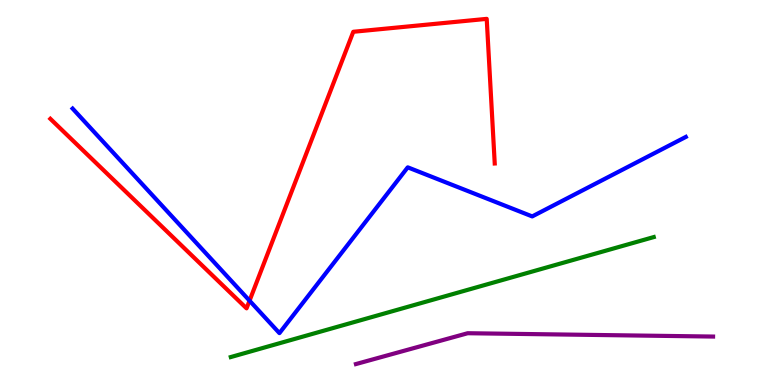[{'lines': ['blue', 'red'], 'intersections': [{'x': 3.22, 'y': 2.19}]}, {'lines': ['green', 'red'], 'intersections': []}, {'lines': ['purple', 'red'], 'intersections': []}, {'lines': ['blue', 'green'], 'intersections': []}, {'lines': ['blue', 'purple'], 'intersections': []}, {'lines': ['green', 'purple'], 'intersections': []}]